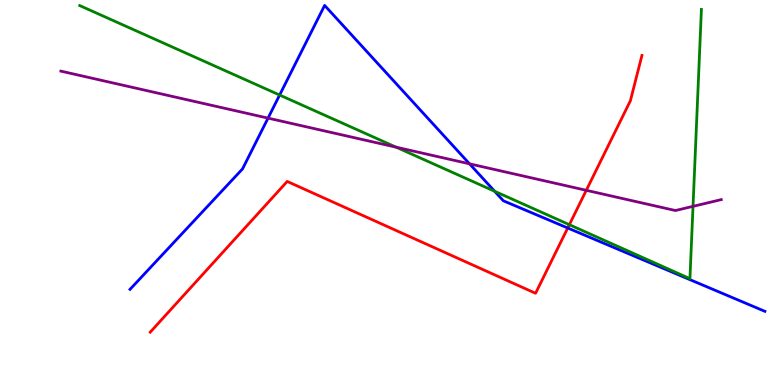[{'lines': ['blue', 'red'], 'intersections': [{'x': 7.33, 'y': 4.08}]}, {'lines': ['green', 'red'], 'intersections': [{'x': 7.35, 'y': 4.16}]}, {'lines': ['purple', 'red'], 'intersections': [{'x': 7.56, 'y': 5.06}]}, {'lines': ['blue', 'green'], 'intersections': [{'x': 3.61, 'y': 7.53}, {'x': 6.38, 'y': 5.03}]}, {'lines': ['blue', 'purple'], 'intersections': [{'x': 3.46, 'y': 6.93}, {'x': 6.06, 'y': 5.74}]}, {'lines': ['green', 'purple'], 'intersections': [{'x': 5.11, 'y': 6.18}, {'x': 8.94, 'y': 4.64}]}]